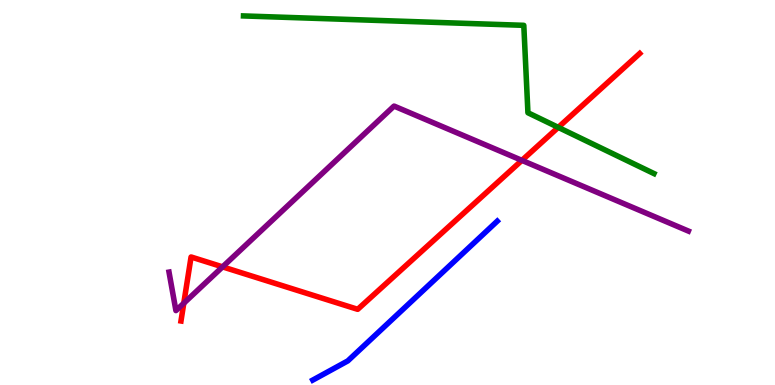[{'lines': ['blue', 'red'], 'intersections': []}, {'lines': ['green', 'red'], 'intersections': [{'x': 7.2, 'y': 6.69}]}, {'lines': ['purple', 'red'], 'intersections': [{'x': 2.37, 'y': 2.12}, {'x': 2.87, 'y': 3.07}, {'x': 6.73, 'y': 5.83}]}, {'lines': ['blue', 'green'], 'intersections': []}, {'lines': ['blue', 'purple'], 'intersections': []}, {'lines': ['green', 'purple'], 'intersections': []}]